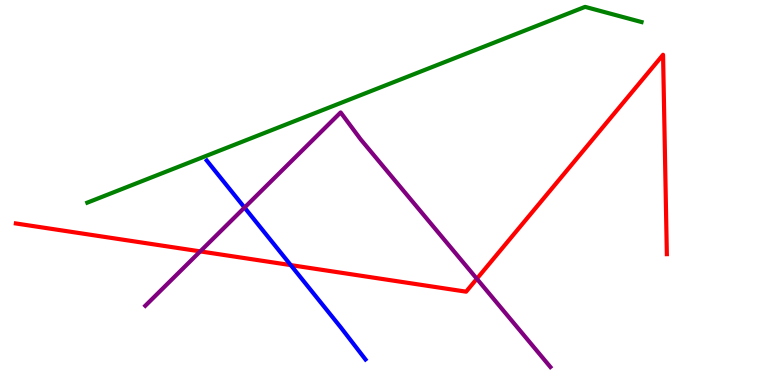[{'lines': ['blue', 'red'], 'intersections': [{'x': 3.75, 'y': 3.11}]}, {'lines': ['green', 'red'], 'intersections': []}, {'lines': ['purple', 'red'], 'intersections': [{'x': 2.58, 'y': 3.47}, {'x': 6.15, 'y': 2.76}]}, {'lines': ['blue', 'green'], 'intersections': []}, {'lines': ['blue', 'purple'], 'intersections': [{'x': 3.16, 'y': 4.61}]}, {'lines': ['green', 'purple'], 'intersections': []}]